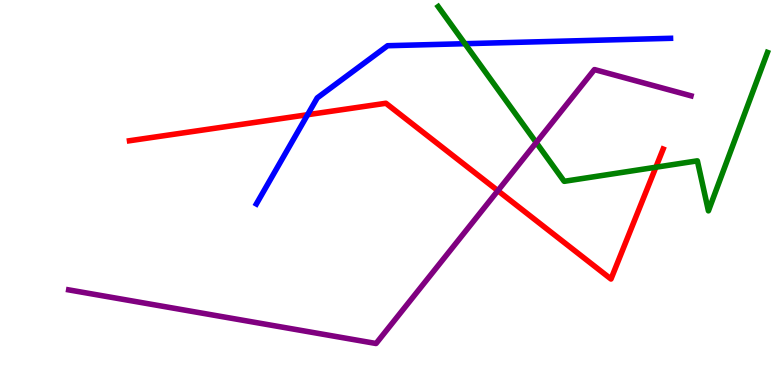[{'lines': ['blue', 'red'], 'intersections': [{'x': 3.97, 'y': 7.02}]}, {'lines': ['green', 'red'], 'intersections': [{'x': 8.46, 'y': 5.66}]}, {'lines': ['purple', 'red'], 'intersections': [{'x': 6.42, 'y': 5.05}]}, {'lines': ['blue', 'green'], 'intersections': [{'x': 6.0, 'y': 8.87}]}, {'lines': ['blue', 'purple'], 'intersections': []}, {'lines': ['green', 'purple'], 'intersections': [{'x': 6.92, 'y': 6.3}]}]